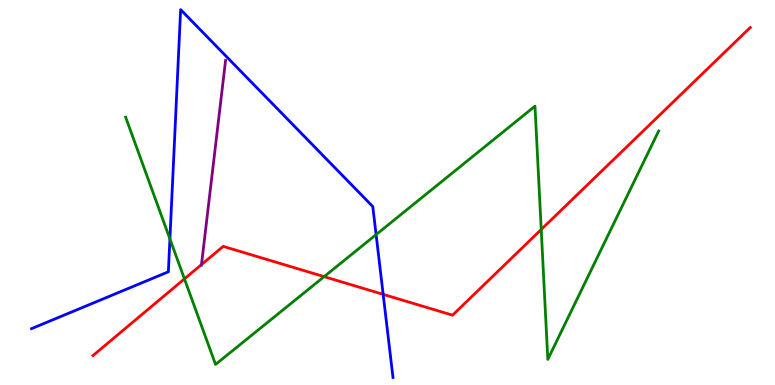[{'lines': ['blue', 'red'], 'intersections': [{'x': 4.94, 'y': 2.35}]}, {'lines': ['green', 'red'], 'intersections': [{'x': 2.38, 'y': 2.76}, {'x': 4.18, 'y': 2.81}, {'x': 6.98, 'y': 4.04}]}, {'lines': ['purple', 'red'], 'intersections': [{'x': 2.6, 'y': 3.13}]}, {'lines': ['blue', 'green'], 'intersections': [{'x': 2.19, 'y': 3.79}, {'x': 4.85, 'y': 3.91}]}, {'lines': ['blue', 'purple'], 'intersections': []}, {'lines': ['green', 'purple'], 'intersections': []}]